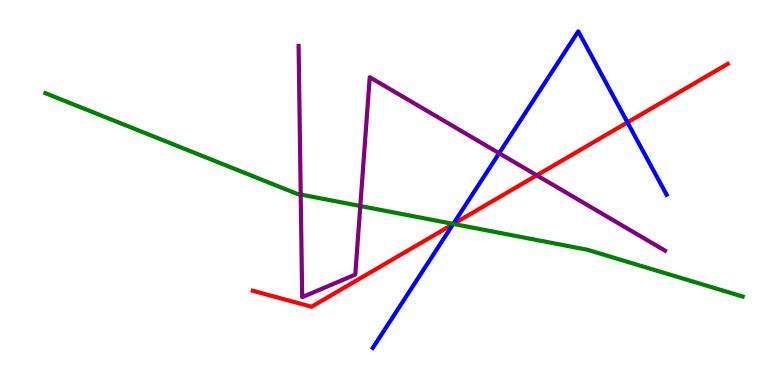[{'lines': ['blue', 'red'], 'intersections': [{'x': 5.85, 'y': 4.18}, {'x': 8.1, 'y': 6.82}]}, {'lines': ['green', 'red'], 'intersections': [{'x': 5.85, 'y': 4.18}]}, {'lines': ['purple', 'red'], 'intersections': [{'x': 6.93, 'y': 5.45}]}, {'lines': ['blue', 'green'], 'intersections': [{'x': 5.85, 'y': 4.18}]}, {'lines': ['blue', 'purple'], 'intersections': [{'x': 6.44, 'y': 6.02}]}, {'lines': ['green', 'purple'], 'intersections': [{'x': 3.88, 'y': 4.95}, {'x': 4.65, 'y': 4.65}]}]